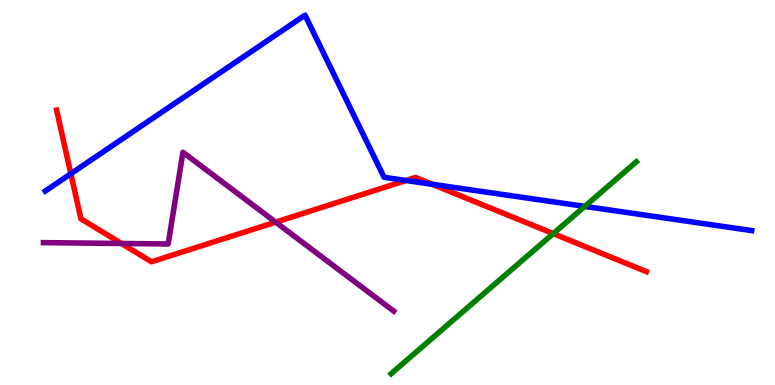[{'lines': ['blue', 'red'], 'intersections': [{'x': 0.914, 'y': 5.49}, {'x': 5.24, 'y': 5.31}, {'x': 5.58, 'y': 5.21}]}, {'lines': ['green', 'red'], 'intersections': [{'x': 7.14, 'y': 3.93}]}, {'lines': ['purple', 'red'], 'intersections': [{'x': 1.57, 'y': 3.68}, {'x': 3.56, 'y': 4.23}]}, {'lines': ['blue', 'green'], 'intersections': [{'x': 7.55, 'y': 4.64}]}, {'lines': ['blue', 'purple'], 'intersections': []}, {'lines': ['green', 'purple'], 'intersections': []}]